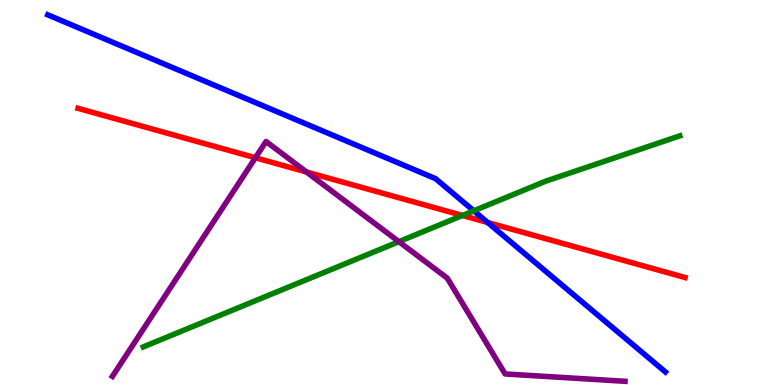[{'lines': ['blue', 'red'], 'intersections': [{'x': 6.29, 'y': 4.22}]}, {'lines': ['green', 'red'], 'intersections': [{'x': 5.97, 'y': 4.4}]}, {'lines': ['purple', 'red'], 'intersections': [{'x': 3.3, 'y': 5.9}, {'x': 3.95, 'y': 5.53}]}, {'lines': ['blue', 'green'], 'intersections': [{'x': 6.11, 'y': 4.52}]}, {'lines': ['blue', 'purple'], 'intersections': []}, {'lines': ['green', 'purple'], 'intersections': [{'x': 5.15, 'y': 3.72}]}]